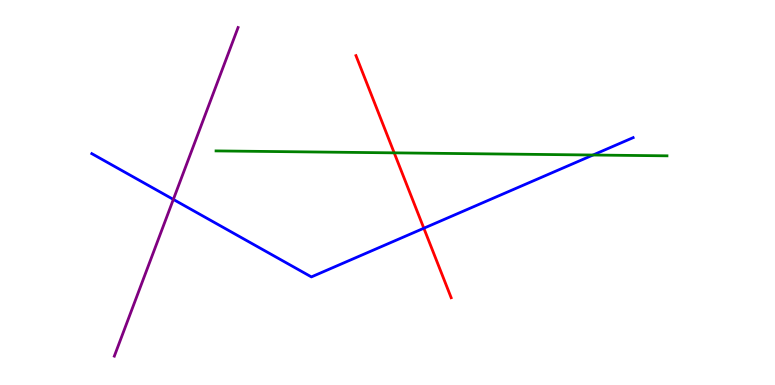[{'lines': ['blue', 'red'], 'intersections': [{'x': 5.47, 'y': 4.07}]}, {'lines': ['green', 'red'], 'intersections': [{'x': 5.09, 'y': 6.03}]}, {'lines': ['purple', 'red'], 'intersections': []}, {'lines': ['blue', 'green'], 'intersections': [{'x': 7.65, 'y': 5.97}]}, {'lines': ['blue', 'purple'], 'intersections': [{'x': 2.24, 'y': 4.82}]}, {'lines': ['green', 'purple'], 'intersections': []}]